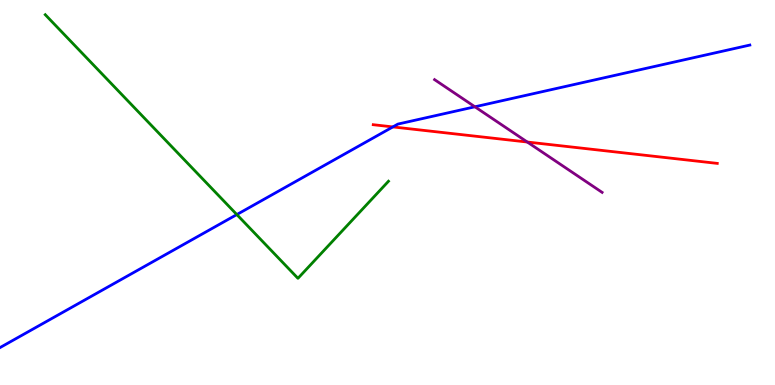[{'lines': ['blue', 'red'], 'intersections': [{'x': 5.07, 'y': 6.7}]}, {'lines': ['green', 'red'], 'intersections': []}, {'lines': ['purple', 'red'], 'intersections': [{'x': 6.8, 'y': 6.31}]}, {'lines': ['blue', 'green'], 'intersections': [{'x': 3.06, 'y': 4.43}]}, {'lines': ['blue', 'purple'], 'intersections': [{'x': 6.13, 'y': 7.23}]}, {'lines': ['green', 'purple'], 'intersections': []}]